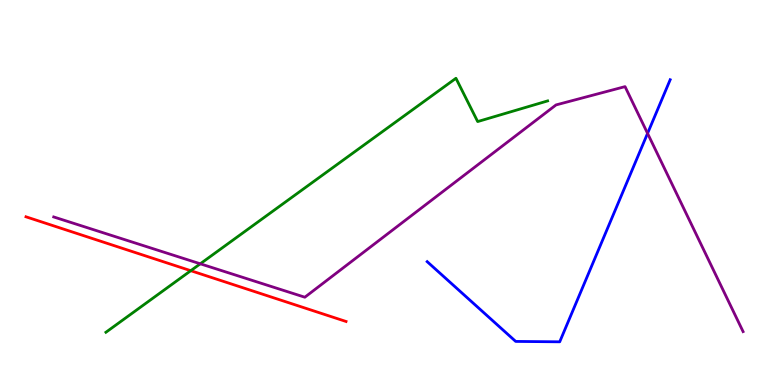[{'lines': ['blue', 'red'], 'intersections': []}, {'lines': ['green', 'red'], 'intersections': [{'x': 2.46, 'y': 2.97}]}, {'lines': ['purple', 'red'], 'intersections': []}, {'lines': ['blue', 'green'], 'intersections': []}, {'lines': ['blue', 'purple'], 'intersections': [{'x': 8.36, 'y': 6.54}]}, {'lines': ['green', 'purple'], 'intersections': [{'x': 2.58, 'y': 3.15}]}]